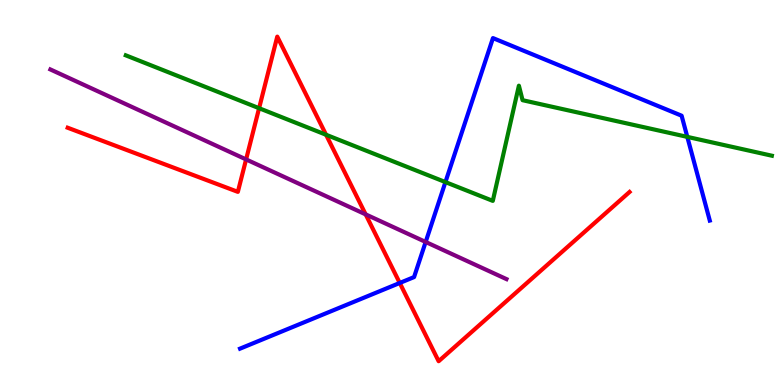[{'lines': ['blue', 'red'], 'intersections': [{'x': 5.16, 'y': 2.65}]}, {'lines': ['green', 'red'], 'intersections': [{'x': 3.34, 'y': 7.19}, {'x': 4.21, 'y': 6.5}]}, {'lines': ['purple', 'red'], 'intersections': [{'x': 3.18, 'y': 5.86}, {'x': 4.72, 'y': 4.43}]}, {'lines': ['blue', 'green'], 'intersections': [{'x': 5.75, 'y': 5.27}, {'x': 8.87, 'y': 6.44}]}, {'lines': ['blue', 'purple'], 'intersections': [{'x': 5.49, 'y': 3.72}]}, {'lines': ['green', 'purple'], 'intersections': []}]